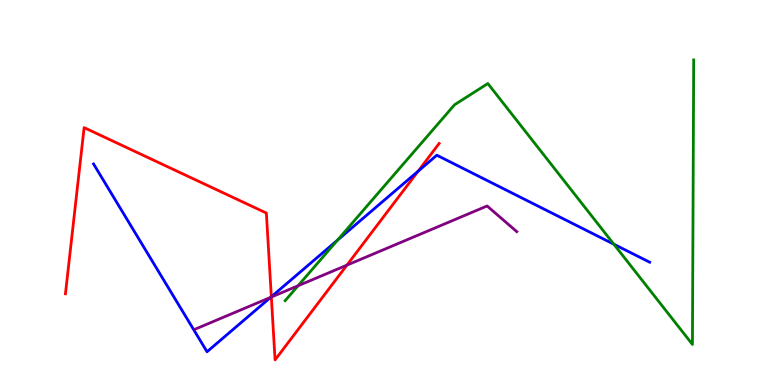[{'lines': ['blue', 'red'], 'intersections': [{'x': 3.5, 'y': 2.29}, {'x': 5.4, 'y': 5.55}]}, {'lines': ['green', 'red'], 'intersections': []}, {'lines': ['purple', 'red'], 'intersections': [{'x': 3.5, 'y': 2.28}, {'x': 4.48, 'y': 3.11}]}, {'lines': ['blue', 'green'], 'intersections': [{'x': 4.35, 'y': 3.76}, {'x': 7.92, 'y': 3.66}]}, {'lines': ['blue', 'purple'], 'intersections': [{'x': 3.49, 'y': 2.28}]}, {'lines': ['green', 'purple'], 'intersections': [{'x': 3.85, 'y': 2.58}]}]